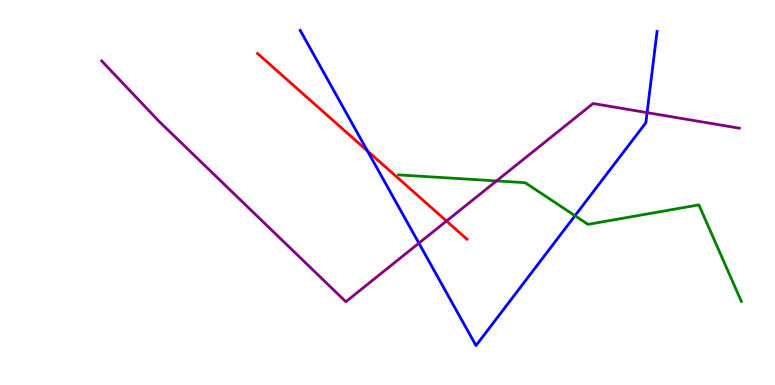[{'lines': ['blue', 'red'], 'intersections': [{'x': 4.74, 'y': 6.08}]}, {'lines': ['green', 'red'], 'intersections': []}, {'lines': ['purple', 'red'], 'intersections': [{'x': 5.76, 'y': 4.26}]}, {'lines': ['blue', 'green'], 'intersections': [{'x': 7.42, 'y': 4.4}]}, {'lines': ['blue', 'purple'], 'intersections': [{'x': 5.4, 'y': 3.68}, {'x': 8.35, 'y': 7.07}]}, {'lines': ['green', 'purple'], 'intersections': [{'x': 6.41, 'y': 5.3}]}]